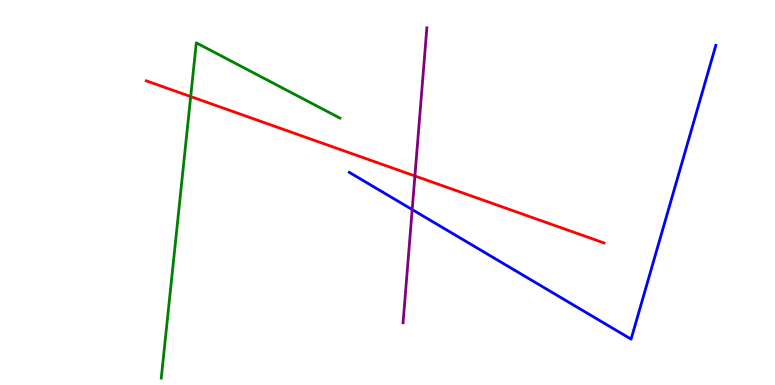[{'lines': ['blue', 'red'], 'intersections': []}, {'lines': ['green', 'red'], 'intersections': [{'x': 2.46, 'y': 7.49}]}, {'lines': ['purple', 'red'], 'intersections': [{'x': 5.35, 'y': 5.43}]}, {'lines': ['blue', 'green'], 'intersections': []}, {'lines': ['blue', 'purple'], 'intersections': [{'x': 5.32, 'y': 4.56}]}, {'lines': ['green', 'purple'], 'intersections': []}]